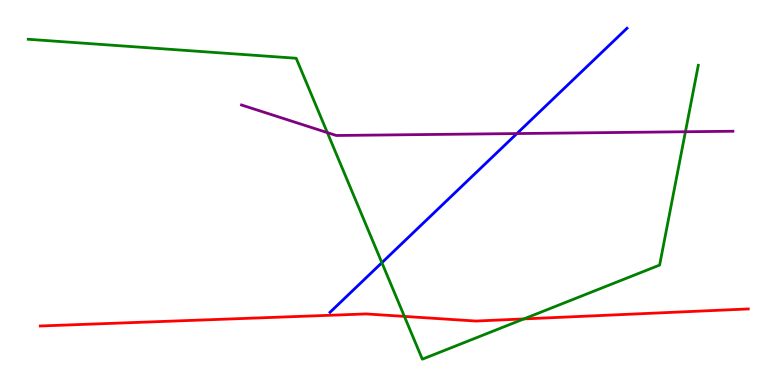[{'lines': ['blue', 'red'], 'intersections': []}, {'lines': ['green', 'red'], 'intersections': [{'x': 5.22, 'y': 1.78}, {'x': 6.76, 'y': 1.72}]}, {'lines': ['purple', 'red'], 'intersections': []}, {'lines': ['blue', 'green'], 'intersections': [{'x': 4.93, 'y': 3.18}]}, {'lines': ['blue', 'purple'], 'intersections': [{'x': 6.67, 'y': 6.53}]}, {'lines': ['green', 'purple'], 'intersections': [{'x': 4.22, 'y': 6.56}, {'x': 8.84, 'y': 6.58}]}]